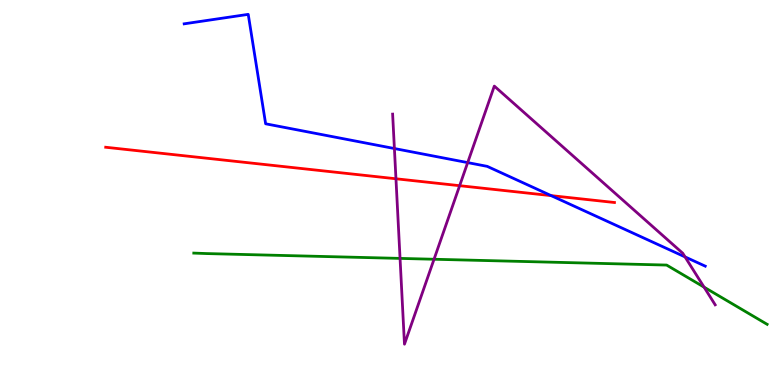[{'lines': ['blue', 'red'], 'intersections': [{'x': 7.11, 'y': 4.92}]}, {'lines': ['green', 'red'], 'intersections': []}, {'lines': ['purple', 'red'], 'intersections': [{'x': 5.11, 'y': 5.36}, {'x': 5.93, 'y': 5.18}]}, {'lines': ['blue', 'green'], 'intersections': []}, {'lines': ['blue', 'purple'], 'intersections': [{'x': 5.09, 'y': 6.14}, {'x': 6.03, 'y': 5.78}, {'x': 8.84, 'y': 3.33}]}, {'lines': ['green', 'purple'], 'intersections': [{'x': 5.16, 'y': 3.29}, {'x': 5.6, 'y': 3.27}, {'x': 9.08, 'y': 2.54}]}]